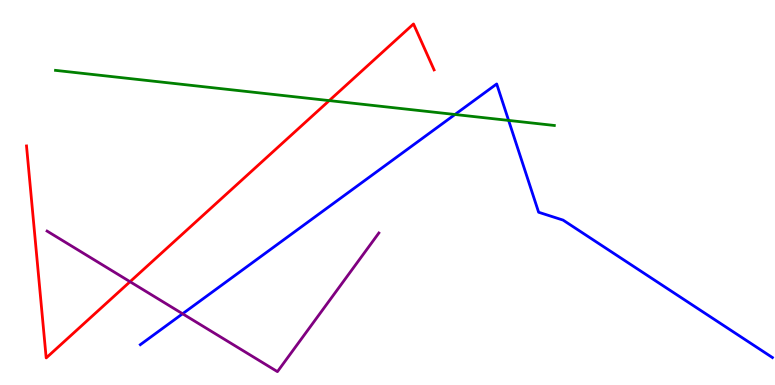[{'lines': ['blue', 'red'], 'intersections': []}, {'lines': ['green', 'red'], 'intersections': [{'x': 4.25, 'y': 7.39}]}, {'lines': ['purple', 'red'], 'intersections': [{'x': 1.68, 'y': 2.68}]}, {'lines': ['blue', 'green'], 'intersections': [{'x': 5.87, 'y': 7.03}, {'x': 6.56, 'y': 6.87}]}, {'lines': ['blue', 'purple'], 'intersections': [{'x': 2.36, 'y': 1.85}]}, {'lines': ['green', 'purple'], 'intersections': []}]